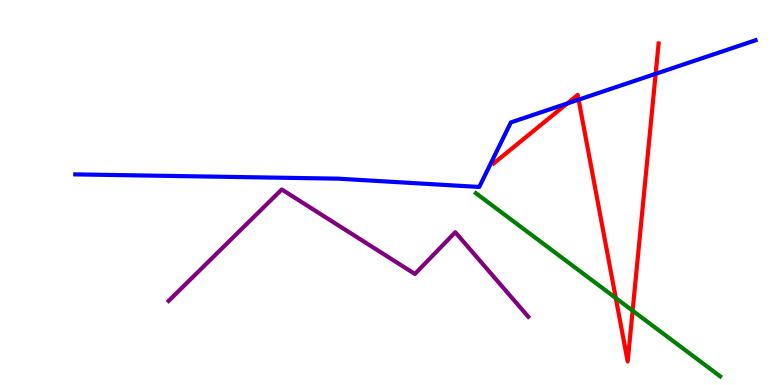[{'lines': ['blue', 'red'], 'intersections': [{'x': 7.32, 'y': 7.31}, {'x': 7.47, 'y': 7.41}, {'x': 8.46, 'y': 8.08}]}, {'lines': ['green', 'red'], 'intersections': [{'x': 7.95, 'y': 2.26}, {'x': 8.16, 'y': 1.93}]}, {'lines': ['purple', 'red'], 'intersections': []}, {'lines': ['blue', 'green'], 'intersections': []}, {'lines': ['blue', 'purple'], 'intersections': []}, {'lines': ['green', 'purple'], 'intersections': []}]